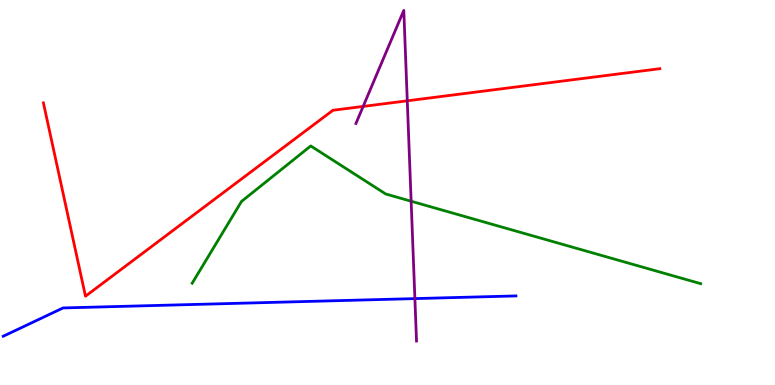[{'lines': ['blue', 'red'], 'intersections': []}, {'lines': ['green', 'red'], 'intersections': []}, {'lines': ['purple', 'red'], 'intersections': [{'x': 4.69, 'y': 7.24}, {'x': 5.26, 'y': 7.38}]}, {'lines': ['blue', 'green'], 'intersections': []}, {'lines': ['blue', 'purple'], 'intersections': [{'x': 5.35, 'y': 2.24}]}, {'lines': ['green', 'purple'], 'intersections': [{'x': 5.31, 'y': 4.77}]}]